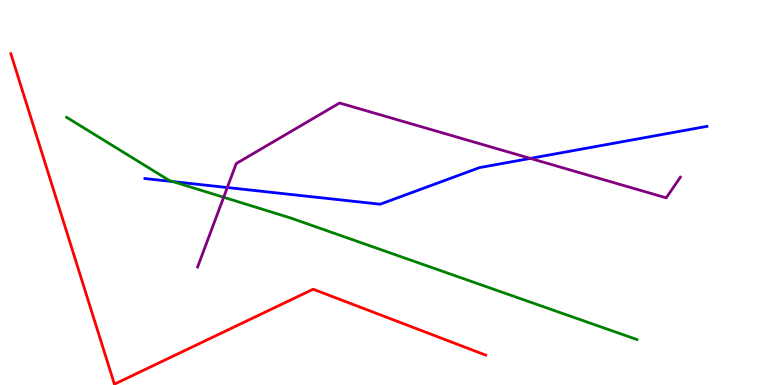[{'lines': ['blue', 'red'], 'intersections': []}, {'lines': ['green', 'red'], 'intersections': []}, {'lines': ['purple', 'red'], 'intersections': []}, {'lines': ['blue', 'green'], 'intersections': [{'x': 2.23, 'y': 5.28}]}, {'lines': ['blue', 'purple'], 'intersections': [{'x': 2.93, 'y': 5.13}, {'x': 6.84, 'y': 5.89}]}, {'lines': ['green', 'purple'], 'intersections': [{'x': 2.89, 'y': 4.88}]}]